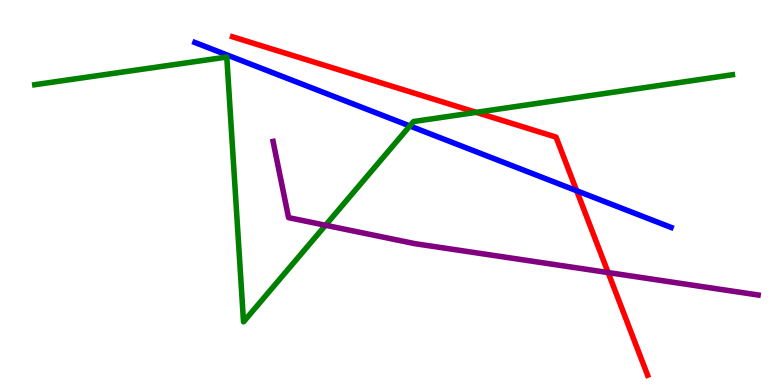[{'lines': ['blue', 'red'], 'intersections': [{'x': 7.44, 'y': 5.05}]}, {'lines': ['green', 'red'], 'intersections': [{'x': 6.14, 'y': 7.08}]}, {'lines': ['purple', 'red'], 'intersections': [{'x': 7.85, 'y': 2.92}]}, {'lines': ['blue', 'green'], 'intersections': [{'x': 5.29, 'y': 6.73}]}, {'lines': ['blue', 'purple'], 'intersections': []}, {'lines': ['green', 'purple'], 'intersections': [{'x': 4.2, 'y': 4.15}]}]